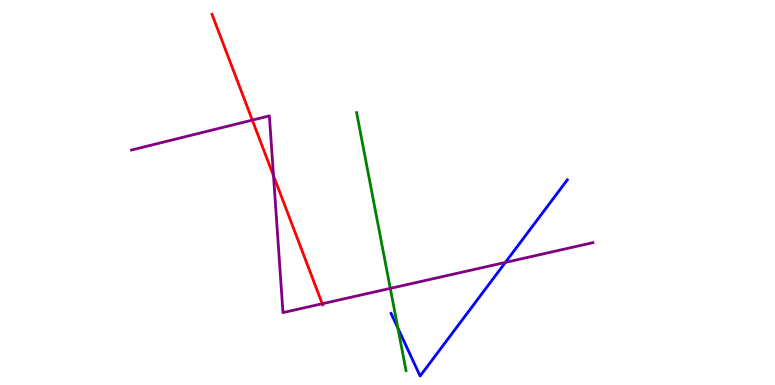[{'lines': ['blue', 'red'], 'intersections': []}, {'lines': ['green', 'red'], 'intersections': []}, {'lines': ['purple', 'red'], 'intersections': [{'x': 3.26, 'y': 6.88}, {'x': 3.53, 'y': 5.43}, {'x': 4.16, 'y': 2.11}]}, {'lines': ['blue', 'green'], 'intersections': [{'x': 5.13, 'y': 1.48}]}, {'lines': ['blue', 'purple'], 'intersections': [{'x': 6.52, 'y': 3.18}]}, {'lines': ['green', 'purple'], 'intersections': [{'x': 5.04, 'y': 2.51}]}]